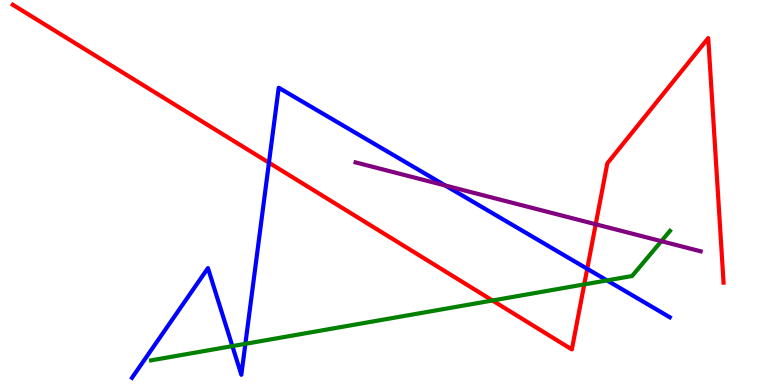[{'lines': ['blue', 'red'], 'intersections': [{'x': 3.47, 'y': 5.77}, {'x': 7.58, 'y': 3.02}]}, {'lines': ['green', 'red'], 'intersections': [{'x': 6.35, 'y': 2.19}, {'x': 7.54, 'y': 2.61}]}, {'lines': ['purple', 'red'], 'intersections': [{'x': 7.69, 'y': 4.17}]}, {'lines': ['blue', 'green'], 'intersections': [{'x': 3.0, 'y': 1.01}, {'x': 3.17, 'y': 1.07}, {'x': 7.83, 'y': 2.72}]}, {'lines': ['blue', 'purple'], 'intersections': [{'x': 5.75, 'y': 5.18}]}, {'lines': ['green', 'purple'], 'intersections': [{'x': 8.53, 'y': 3.74}]}]